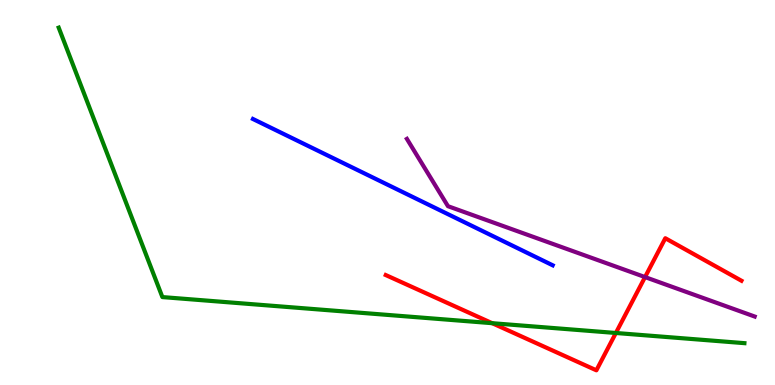[{'lines': ['blue', 'red'], 'intersections': []}, {'lines': ['green', 'red'], 'intersections': [{'x': 6.35, 'y': 1.61}, {'x': 7.95, 'y': 1.35}]}, {'lines': ['purple', 'red'], 'intersections': [{'x': 8.32, 'y': 2.8}]}, {'lines': ['blue', 'green'], 'intersections': []}, {'lines': ['blue', 'purple'], 'intersections': []}, {'lines': ['green', 'purple'], 'intersections': []}]